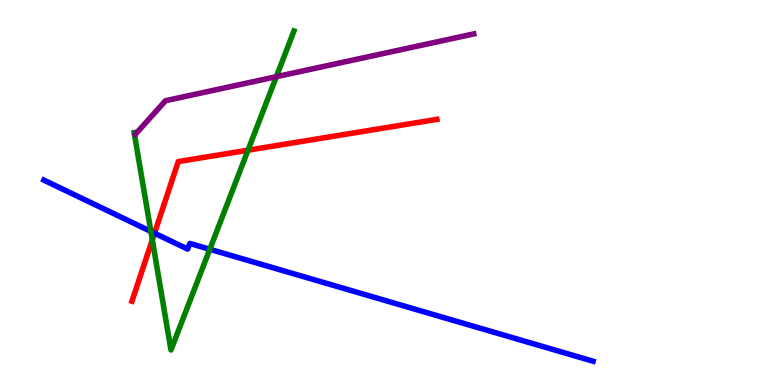[{'lines': ['blue', 'red'], 'intersections': [{'x': 1.99, 'y': 3.94}]}, {'lines': ['green', 'red'], 'intersections': [{'x': 1.97, 'y': 3.77}, {'x': 3.2, 'y': 6.1}]}, {'lines': ['purple', 'red'], 'intersections': []}, {'lines': ['blue', 'green'], 'intersections': [{'x': 1.95, 'y': 3.99}, {'x': 2.71, 'y': 3.53}]}, {'lines': ['blue', 'purple'], 'intersections': []}, {'lines': ['green', 'purple'], 'intersections': [{'x': 3.57, 'y': 8.01}]}]